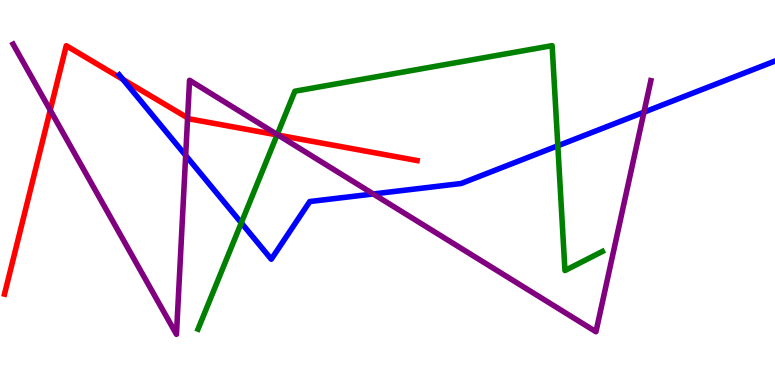[{'lines': ['blue', 'red'], 'intersections': [{'x': 1.59, 'y': 7.94}]}, {'lines': ['green', 'red'], 'intersections': [{'x': 3.58, 'y': 6.5}]}, {'lines': ['purple', 'red'], 'intersections': [{'x': 0.648, 'y': 7.14}, {'x': 2.42, 'y': 6.94}, {'x': 3.59, 'y': 6.49}]}, {'lines': ['blue', 'green'], 'intersections': [{'x': 3.11, 'y': 4.21}, {'x': 7.2, 'y': 6.21}]}, {'lines': ['blue', 'purple'], 'intersections': [{'x': 2.4, 'y': 5.96}, {'x': 4.82, 'y': 4.96}, {'x': 8.31, 'y': 7.09}]}, {'lines': ['green', 'purple'], 'intersections': [{'x': 3.58, 'y': 6.51}]}]